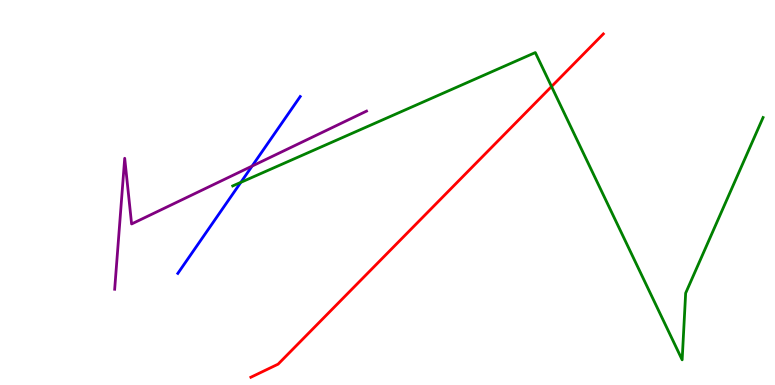[{'lines': ['blue', 'red'], 'intersections': []}, {'lines': ['green', 'red'], 'intersections': [{'x': 7.12, 'y': 7.75}]}, {'lines': ['purple', 'red'], 'intersections': []}, {'lines': ['blue', 'green'], 'intersections': [{'x': 3.11, 'y': 5.26}]}, {'lines': ['blue', 'purple'], 'intersections': [{'x': 3.25, 'y': 5.69}]}, {'lines': ['green', 'purple'], 'intersections': []}]